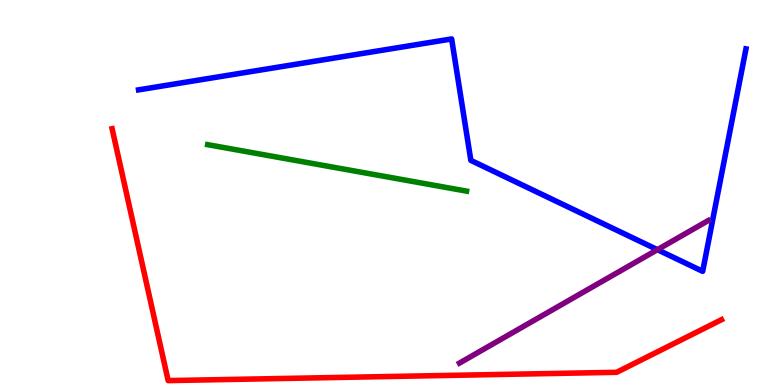[{'lines': ['blue', 'red'], 'intersections': []}, {'lines': ['green', 'red'], 'intersections': []}, {'lines': ['purple', 'red'], 'intersections': []}, {'lines': ['blue', 'green'], 'intersections': []}, {'lines': ['blue', 'purple'], 'intersections': [{'x': 8.48, 'y': 3.51}]}, {'lines': ['green', 'purple'], 'intersections': []}]